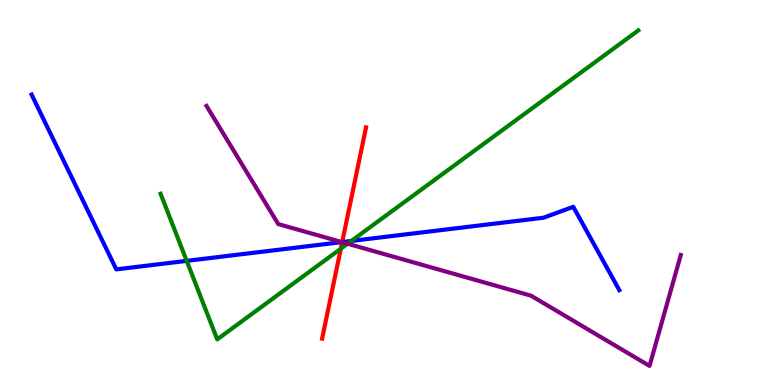[{'lines': ['blue', 'red'], 'intersections': [{'x': 4.42, 'y': 3.71}]}, {'lines': ['green', 'red'], 'intersections': [{'x': 4.4, 'y': 3.54}]}, {'lines': ['purple', 'red'], 'intersections': [{'x': 4.42, 'y': 3.71}]}, {'lines': ['blue', 'green'], 'intersections': [{'x': 2.41, 'y': 3.22}, {'x': 4.53, 'y': 3.74}]}, {'lines': ['blue', 'purple'], 'intersections': [{'x': 4.41, 'y': 3.71}]}, {'lines': ['green', 'purple'], 'intersections': [{'x': 4.49, 'y': 3.67}]}]